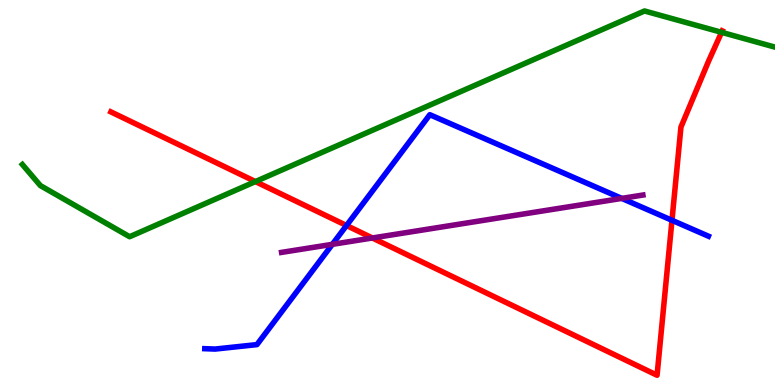[{'lines': ['blue', 'red'], 'intersections': [{'x': 4.47, 'y': 4.14}, {'x': 8.67, 'y': 4.28}]}, {'lines': ['green', 'red'], 'intersections': [{'x': 3.3, 'y': 5.28}, {'x': 9.31, 'y': 9.16}]}, {'lines': ['purple', 'red'], 'intersections': [{'x': 4.8, 'y': 3.82}]}, {'lines': ['blue', 'green'], 'intersections': []}, {'lines': ['blue', 'purple'], 'intersections': [{'x': 4.29, 'y': 3.65}, {'x': 8.02, 'y': 4.85}]}, {'lines': ['green', 'purple'], 'intersections': []}]